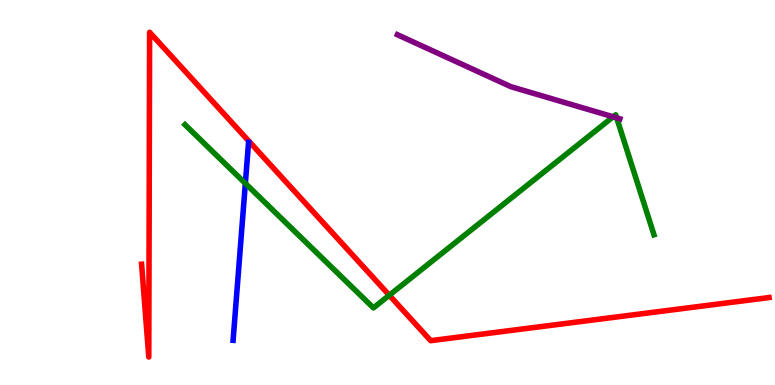[{'lines': ['blue', 'red'], 'intersections': []}, {'lines': ['green', 'red'], 'intersections': [{'x': 5.02, 'y': 2.33}]}, {'lines': ['purple', 'red'], 'intersections': []}, {'lines': ['blue', 'green'], 'intersections': [{'x': 3.17, 'y': 5.24}]}, {'lines': ['blue', 'purple'], 'intersections': []}, {'lines': ['green', 'purple'], 'intersections': [{'x': 7.91, 'y': 6.97}, {'x': 7.96, 'y': 6.94}]}]